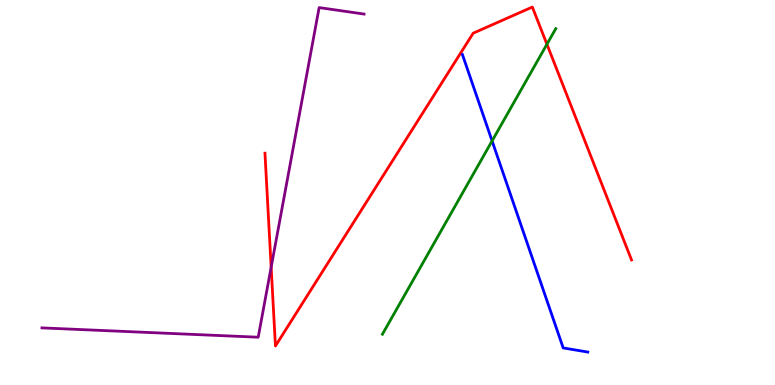[{'lines': ['blue', 'red'], 'intersections': []}, {'lines': ['green', 'red'], 'intersections': [{'x': 7.06, 'y': 8.85}]}, {'lines': ['purple', 'red'], 'intersections': [{'x': 3.5, 'y': 3.06}]}, {'lines': ['blue', 'green'], 'intersections': [{'x': 6.35, 'y': 6.34}]}, {'lines': ['blue', 'purple'], 'intersections': []}, {'lines': ['green', 'purple'], 'intersections': []}]